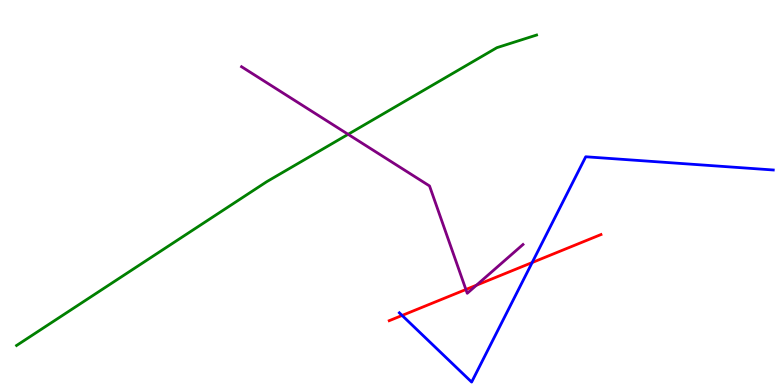[{'lines': ['blue', 'red'], 'intersections': [{'x': 5.19, 'y': 1.81}, {'x': 6.87, 'y': 3.18}]}, {'lines': ['green', 'red'], 'intersections': []}, {'lines': ['purple', 'red'], 'intersections': [{'x': 6.01, 'y': 2.48}, {'x': 6.15, 'y': 2.59}]}, {'lines': ['blue', 'green'], 'intersections': []}, {'lines': ['blue', 'purple'], 'intersections': []}, {'lines': ['green', 'purple'], 'intersections': [{'x': 4.49, 'y': 6.51}]}]